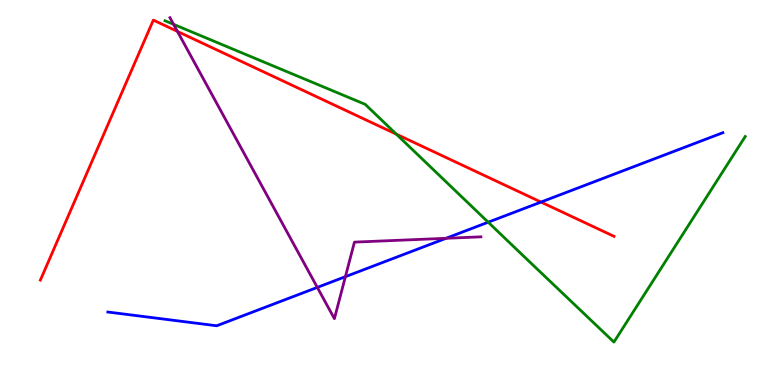[{'lines': ['blue', 'red'], 'intersections': [{'x': 6.98, 'y': 4.75}]}, {'lines': ['green', 'red'], 'intersections': [{'x': 5.11, 'y': 6.52}]}, {'lines': ['purple', 'red'], 'intersections': [{'x': 2.29, 'y': 9.18}]}, {'lines': ['blue', 'green'], 'intersections': [{'x': 6.3, 'y': 4.23}]}, {'lines': ['blue', 'purple'], 'intersections': [{'x': 4.09, 'y': 2.54}, {'x': 4.46, 'y': 2.81}, {'x': 5.76, 'y': 3.81}]}, {'lines': ['green', 'purple'], 'intersections': [{'x': 2.24, 'y': 9.37}]}]